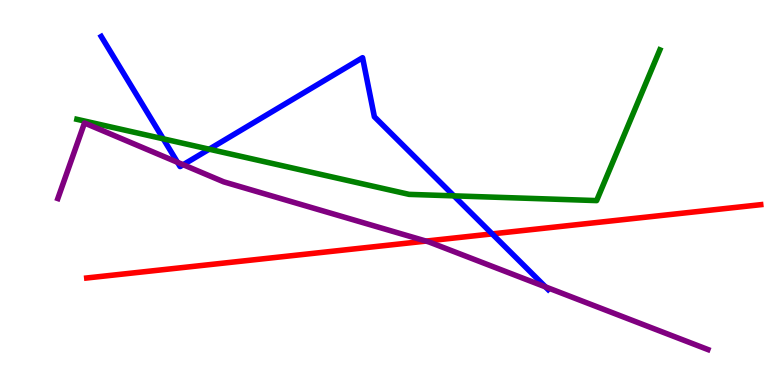[{'lines': ['blue', 'red'], 'intersections': [{'x': 6.35, 'y': 3.92}]}, {'lines': ['green', 'red'], 'intersections': []}, {'lines': ['purple', 'red'], 'intersections': [{'x': 5.5, 'y': 3.74}]}, {'lines': ['blue', 'green'], 'intersections': [{'x': 2.11, 'y': 6.39}, {'x': 2.7, 'y': 6.12}, {'x': 5.86, 'y': 4.91}]}, {'lines': ['blue', 'purple'], 'intersections': [{'x': 2.29, 'y': 5.78}, {'x': 2.36, 'y': 5.72}, {'x': 7.04, 'y': 2.55}]}, {'lines': ['green', 'purple'], 'intersections': []}]